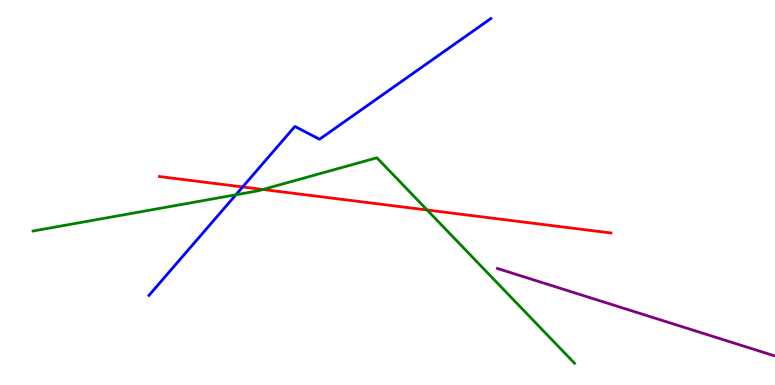[{'lines': ['blue', 'red'], 'intersections': [{'x': 3.13, 'y': 5.14}]}, {'lines': ['green', 'red'], 'intersections': [{'x': 3.39, 'y': 5.08}, {'x': 5.51, 'y': 4.55}]}, {'lines': ['purple', 'red'], 'intersections': []}, {'lines': ['blue', 'green'], 'intersections': [{'x': 3.04, 'y': 4.94}]}, {'lines': ['blue', 'purple'], 'intersections': []}, {'lines': ['green', 'purple'], 'intersections': []}]